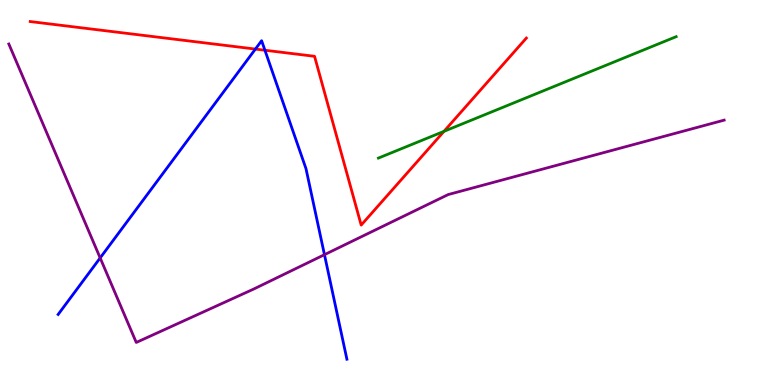[{'lines': ['blue', 'red'], 'intersections': [{'x': 3.3, 'y': 8.73}, {'x': 3.42, 'y': 8.7}]}, {'lines': ['green', 'red'], 'intersections': [{'x': 5.73, 'y': 6.59}]}, {'lines': ['purple', 'red'], 'intersections': []}, {'lines': ['blue', 'green'], 'intersections': []}, {'lines': ['blue', 'purple'], 'intersections': [{'x': 1.29, 'y': 3.3}, {'x': 4.19, 'y': 3.39}]}, {'lines': ['green', 'purple'], 'intersections': []}]